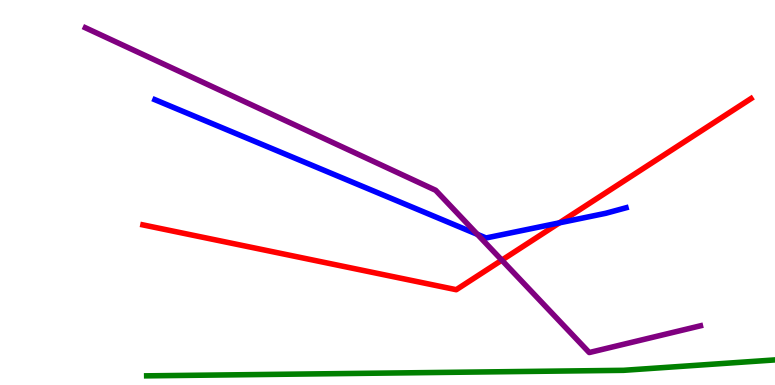[{'lines': ['blue', 'red'], 'intersections': [{'x': 7.22, 'y': 4.21}]}, {'lines': ['green', 'red'], 'intersections': []}, {'lines': ['purple', 'red'], 'intersections': [{'x': 6.48, 'y': 3.24}]}, {'lines': ['blue', 'green'], 'intersections': []}, {'lines': ['blue', 'purple'], 'intersections': [{'x': 6.16, 'y': 3.91}]}, {'lines': ['green', 'purple'], 'intersections': []}]